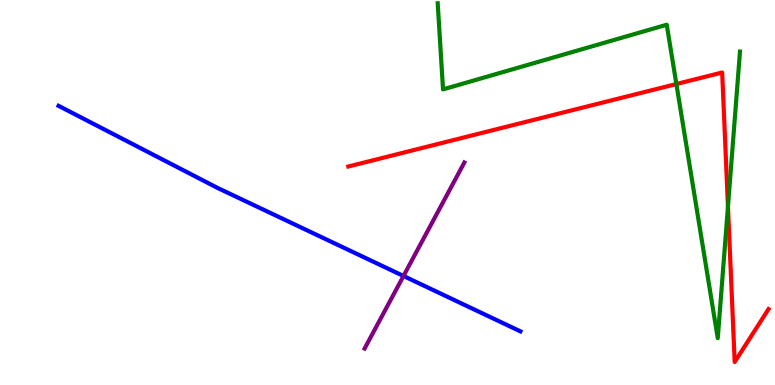[{'lines': ['blue', 'red'], 'intersections': []}, {'lines': ['green', 'red'], 'intersections': [{'x': 8.73, 'y': 7.82}, {'x': 9.39, 'y': 4.63}]}, {'lines': ['purple', 'red'], 'intersections': []}, {'lines': ['blue', 'green'], 'intersections': []}, {'lines': ['blue', 'purple'], 'intersections': [{'x': 5.21, 'y': 2.83}]}, {'lines': ['green', 'purple'], 'intersections': []}]